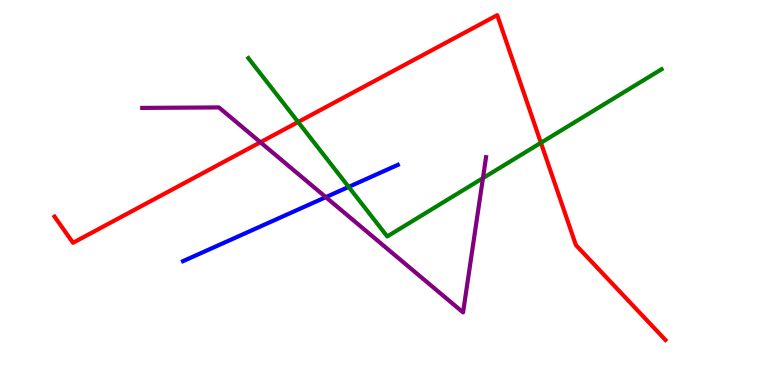[{'lines': ['blue', 'red'], 'intersections': []}, {'lines': ['green', 'red'], 'intersections': [{'x': 3.85, 'y': 6.83}, {'x': 6.98, 'y': 6.29}]}, {'lines': ['purple', 'red'], 'intersections': [{'x': 3.36, 'y': 6.31}]}, {'lines': ['blue', 'green'], 'intersections': [{'x': 4.5, 'y': 5.15}]}, {'lines': ['blue', 'purple'], 'intersections': [{'x': 4.2, 'y': 4.88}]}, {'lines': ['green', 'purple'], 'intersections': [{'x': 6.23, 'y': 5.37}]}]